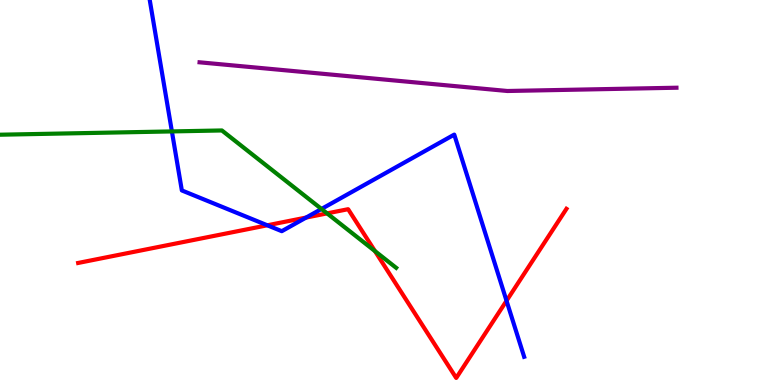[{'lines': ['blue', 'red'], 'intersections': [{'x': 3.45, 'y': 4.15}, {'x': 3.95, 'y': 4.35}, {'x': 6.54, 'y': 2.19}]}, {'lines': ['green', 'red'], 'intersections': [{'x': 4.22, 'y': 4.46}, {'x': 4.84, 'y': 3.48}]}, {'lines': ['purple', 'red'], 'intersections': []}, {'lines': ['blue', 'green'], 'intersections': [{'x': 2.22, 'y': 6.59}, {'x': 4.15, 'y': 4.57}]}, {'lines': ['blue', 'purple'], 'intersections': []}, {'lines': ['green', 'purple'], 'intersections': []}]